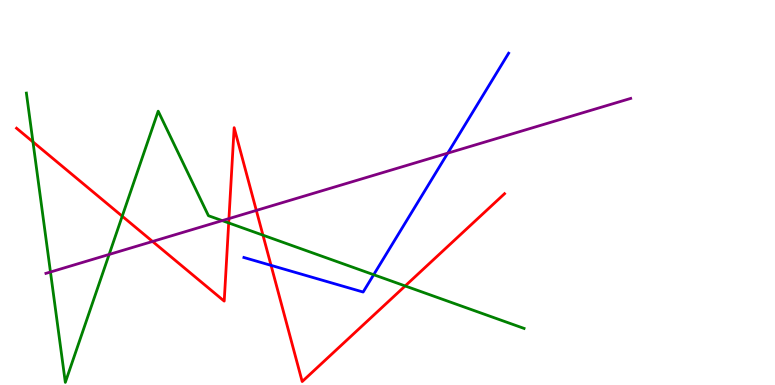[{'lines': ['blue', 'red'], 'intersections': [{'x': 3.5, 'y': 3.11}]}, {'lines': ['green', 'red'], 'intersections': [{'x': 0.425, 'y': 6.31}, {'x': 1.58, 'y': 4.38}, {'x': 2.95, 'y': 4.21}, {'x': 3.39, 'y': 3.89}, {'x': 5.23, 'y': 2.57}]}, {'lines': ['purple', 'red'], 'intersections': [{'x': 1.97, 'y': 3.73}, {'x': 2.95, 'y': 4.32}, {'x': 3.31, 'y': 4.53}]}, {'lines': ['blue', 'green'], 'intersections': [{'x': 4.82, 'y': 2.86}]}, {'lines': ['blue', 'purple'], 'intersections': [{'x': 5.78, 'y': 6.02}]}, {'lines': ['green', 'purple'], 'intersections': [{'x': 0.651, 'y': 2.93}, {'x': 1.41, 'y': 3.39}, {'x': 2.87, 'y': 4.27}]}]